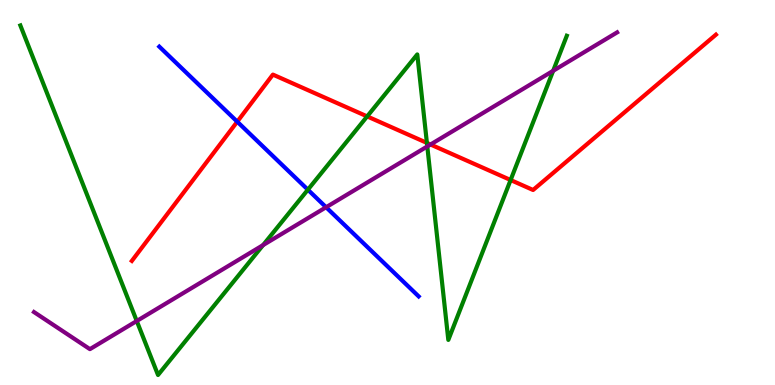[{'lines': ['blue', 'red'], 'intersections': [{'x': 3.06, 'y': 6.84}]}, {'lines': ['green', 'red'], 'intersections': [{'x': 4.74, 'y': 6.98}, {'x': 5.51, 'y': 6.29}, {'x': 6.59, 'y': 5.32}]}, {'lines': ['purple', 'red'], 'intersections': [{'x': 5.56, 'y': 6.25}]}, {'lines': ['blue', 'green'], 'intersections': [{'x': 3.97, 'y': 5.07}]}, {'lines': ['blue', 'purple'], 'intersections': [{'x': 4.21, 'y': 4.62}]}, {'lines': ['green', 'purple'], 'intersections': [{'x': 1.76, 'y': 1.66}, {'x': 3.39, 'y': 3.63}, {'x': 5.51, 'y': 6.2}, {'x': 7.14, 'y': 8.16}]}]